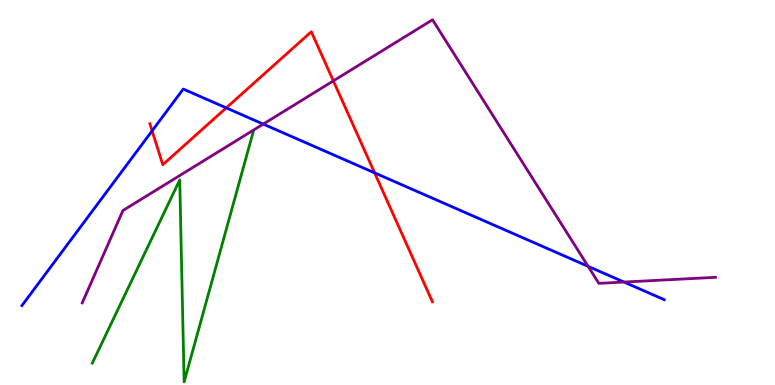[{'lines': ['blue', 'red'], 'intersections': [{'x': 1.96, 'y': 6.6}, {'x': 2.92, 'y': 7.2}, {'x': 4.83, 'y': 5.51}]}, {'lines': ['green', 'red'], 'intersections': []}, {'lines': ['purple', 'red'], 'intersections': [{'x': 4.3, 'y': 7.9}]}, {'lines': ['blue', 'green'], 'intersections': []}, {'lines': ['blue', 'purple'], 'intersections': [{'x': 3.4, 'y': 6.78}, {'x': 7.59, 'y': 3.08}, {'x': 8.05, 'y': 2.67}]}, {'lines': ['green', 'purple'], 'intersections': []}]